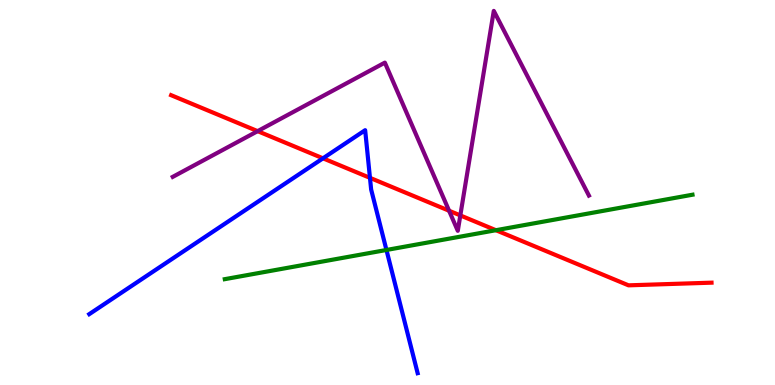[{'lines': ['blue', 'red'], 'intersections': [{'x': 4.17, 'y': 5.89}, {'x': 4.77, 'y': 5.38}]}, {'lines': ['green', 'red'], 'intersections': [{'x': 6.4, 'y': 4.02}]}, {'lines': ['purple', 'red'], 'intersections': [{'x': 3.32, 'y': 6.59}, {'x': 5.79, 'y': 4.53}, {'x': 5.94, 'y': 4.4}]}, {'lines': ['blue', 'green'], 'intersections': [{'x': 4.99, 'y': 3.51}]}, {'lines': ['blue', 'purple'], 'intersections': []}, {'lines': ['green', 'purple'], 'intersections': []}]